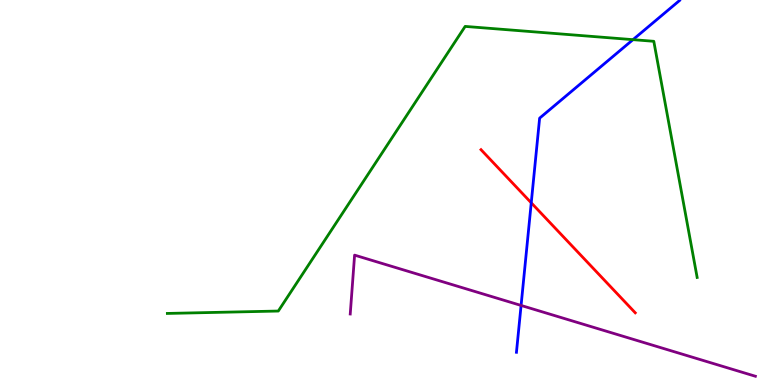[{'lines': ['blue', 'red'], 'intersections': [{'x': 6.85, 'y': 4.73}]}, {'lines': ['green', 'red'], 'intersections': []}, {'lines': ['purple', 'red'], 'intersections': []}, {'lines': ['blue', 'green'], 'intersections': [{'x': 8.17, 'y': 8.97}]}, {'lines': ['blue', 'purple'], 'intersections': [{'x': 6.72, 'y': 2.07}]}, {'lines': ['green', 'purple'], 'intersections': []}]